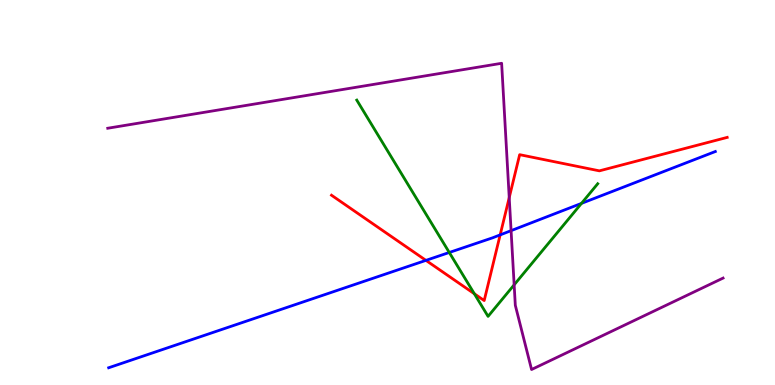[{'lines': ['blue', 'red'], 'intersections': [{'x': 5.5, 'y': 3.24}, {'x': 6.45, 'y': 3.9}]}, {'lines': ['green', 'red'], 'intersections': [{'x': 6.12, 'y': 2.37}]}, {'lines': ['purple', 'red'], 'intersections': [{'x': 6.57, 'y': 4.87}]}, {'lines': ['blue', 'green'], 'intersections': [{'x': 5.8, 'y': 3.44}, {'x': 7.5, 'y': 4.72}]}, {'lines': ['blue', 'purple'], 'intersections': [{'x': 6.59, 'y': 4.01}]}, {'lines': ['green', 'purple'], 'intersections': [{'x': 6.63, 'y': 2.6}]}]